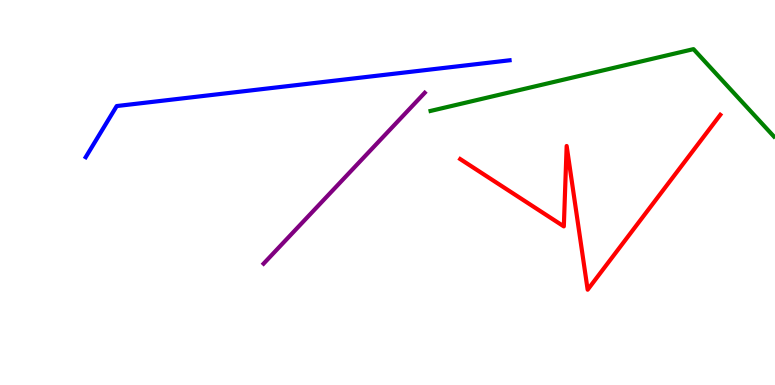[{'lines': ['blue', 'red'], 'intersections': []}, {'lines': ['green', 'red'], 'intersections': []}, {'lines': ['purple', 'red'], 'intersections': []}, {'lines': ['blue', 'green'], 'intersections': []}, {'lines': ['blue', 'purple'], 'intersections': []}, {'lines': ['green', 'purple'], 'intersections': []}]